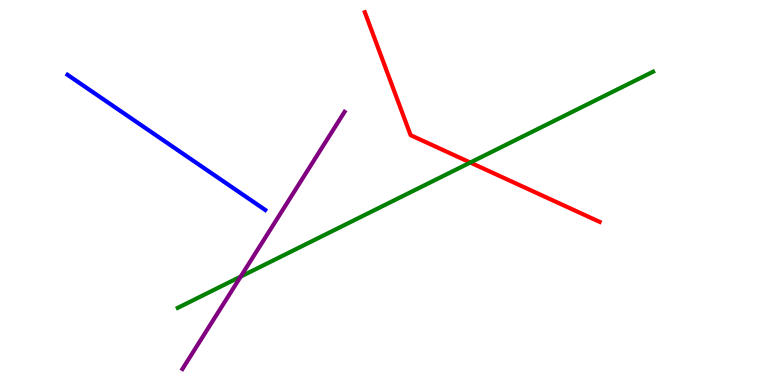[{'lines': ['blue', 'red'], 'intersections': []}, {'lines': ['green', 'red'], 'intersections': [{'x': 6.07, 'y': 5.78}]}, {'lines': ['purple', 'red'], 'intersections': []}, {'lines': ['blue', 'green'], 'intersections': []}, {'lines': ['blue', 'purple'], 'intersections': []}, {'lines': ['green', 'purple'], 'intersections': [{'x': 3.11, 'y': 2.82}]}]